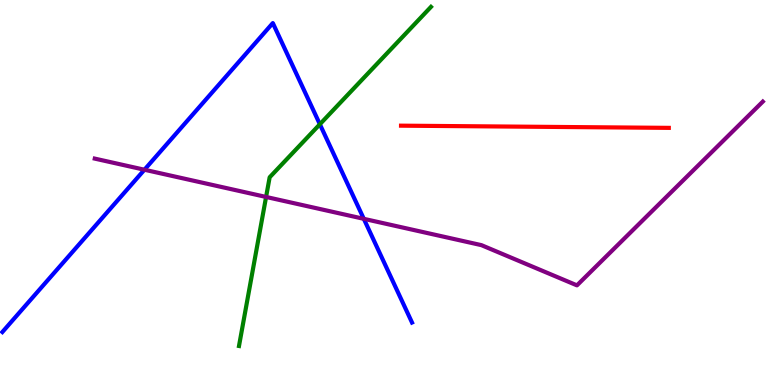[{'lines': ['blue', 'red'], 'intersections': []}, {'lines': ['green', 'red'], 'intersections': []}, {'lines': ['purple', 'red'], 'intersections': []}, {'lines': ['blue', 'green'], 'intersections': [{'x': 4.13, 'y': 6.77}]}, {'lines': ['blue', 'purple'], 'intersections': [{'x': 1.86, 'y': 5.59}, {'x': 4.69, 'y': 4.32}]}, {'lines': ['green', 'purple'], 'intersections': [{'x': 3.43, 'y': 4.88}]}]